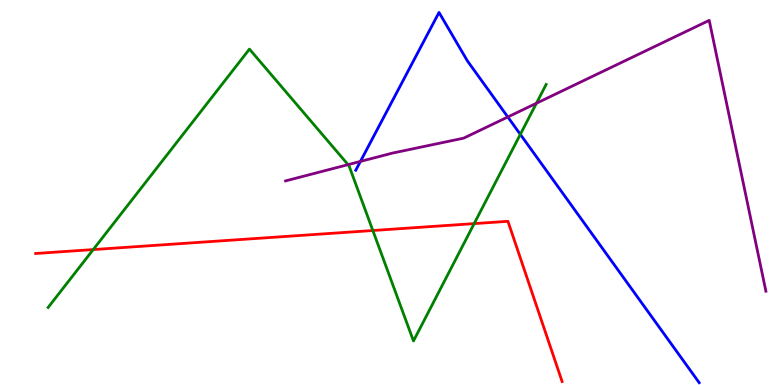[{'lines': ['blue', 'red'], 'intersections': []}, {'lines': ['green', 'red'], 'intersections': [{'x': 1.2, 'y': 3.52}, {'x': 4.81, 'y': 4.01}, {'x': 6.12, 'y': 4.19}]}, {'lines': ['purple', 'red'], 'intersections': []}, {'lines': ['blue', 'green'], 'intersections': [{'x': 6.71, 'y': 6.51}]}, {'lines': ['blue', 'purple'], 'intersections': [{'x': 4.65, 'y': 5.81}, {'x': 6.55, 'y': 6.96}]}, {'lines': ['green', 'purple'], 'intersections': [{'x': 4.49, 'y': 5.72}, {'x': 6.92, 'y': 7.32}]}]